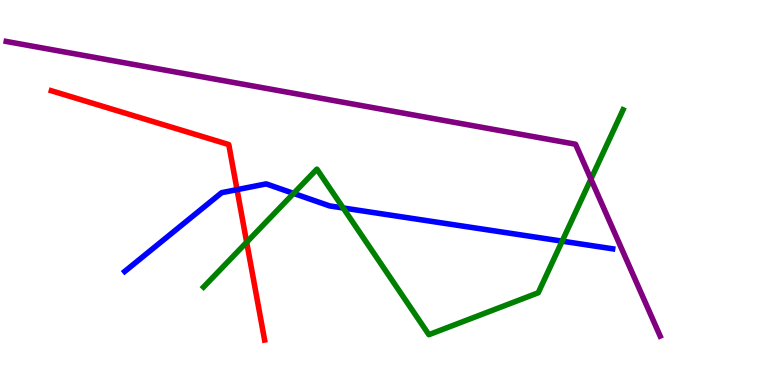[{'lines': ['blue', 'red'], 'intersections': [{'x': 3.06, 'y': 5.07}]}, {'lines': ['green', 'red'], 'intersections': [{'x': 3.18, 'y': 3.71}]}, {'lines': ['purple', 'red'], 'intersections': []}, {'lines': ['blue', 'green'], 'intersections': [{'x': 3.79, 'y': 4.98}, {'x': 4.43, 'y': 4.6}, {'x': 7.25, 'y': 3.74}]}, {'lines': ['blue', 'purple'], 'intersections': []}, {'lines': ['green', 'purple'], 'intersections': [{'x': 7.62, 'y': 5.35}]}]